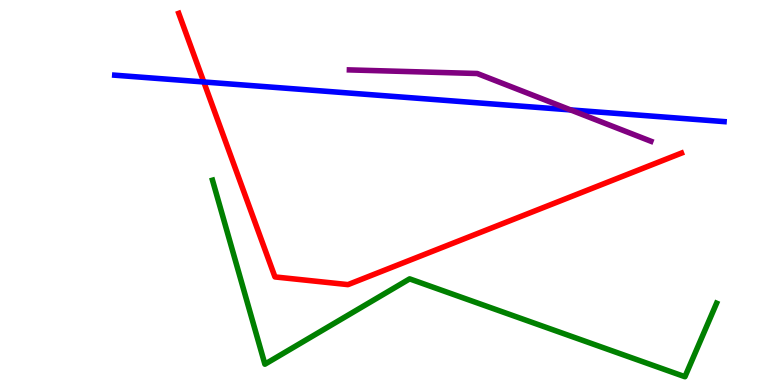[{'lines': ['blue', 'red'], 'intersections': [{'x': 2.63, 'y': 7.87}]}, {'lines': ['green', 'red'], 'intersections': []}, {'lines': ['purple', 'red'], 'intersections': []}, {'lines': ['blue', 'green'], 'intersections': []}, {'lines': ['blue', 'purple'], 'intersections': [{'x': 7.36, 'y': 7.15}]}, {'lines': ['green', 'purple'], 'intersections': []}]